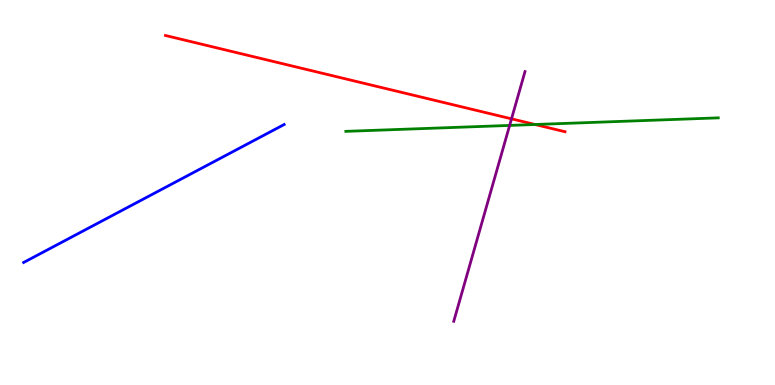[{'lines': ['blue', 'red'], 'intersections': []}, {'lines': ['green', 'red'], 'intersections': [{'x': 6.9, 'y': 6.77}]}, {'lines': ['purple', 'red'], 'intersections': [{'x': 6.6, 'y': 6.91}]}, {'lines': ['blue', 'green'], 'intersections': []}, {'lines': ['blue', 'purple'], 'intersections': []}, {'lines': ['green', 'purple'], 'intersections': [{'x': 6.58, 'y': 6.74}]}]